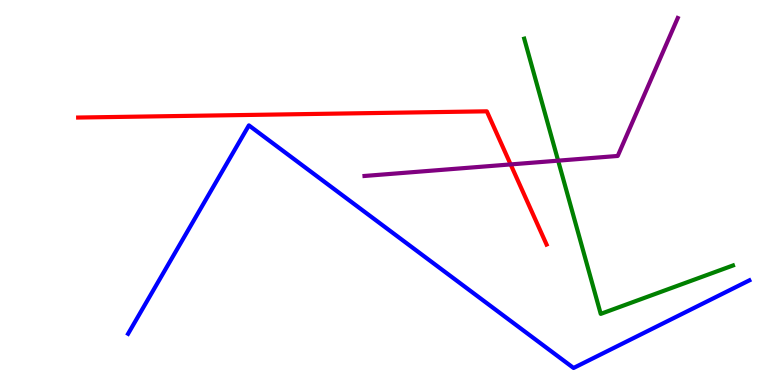[{'lines': ['blue', 'red'], 'intersections': []}, {'lines': ['green', 'red'], 'intersections': []}, {'lines': ['purple', 'red'], 'intersections': [{'x': 6.59, 'y': 5.73}]}, {'lines': ['blue', 'green'], 'intersections': []}, {'lines': ['blue', 'purple'], 'intersections': []}, {'lines': ['green', 'purple'], 'intersections': [{'x': 7.2, 'y': 5.83}]}]